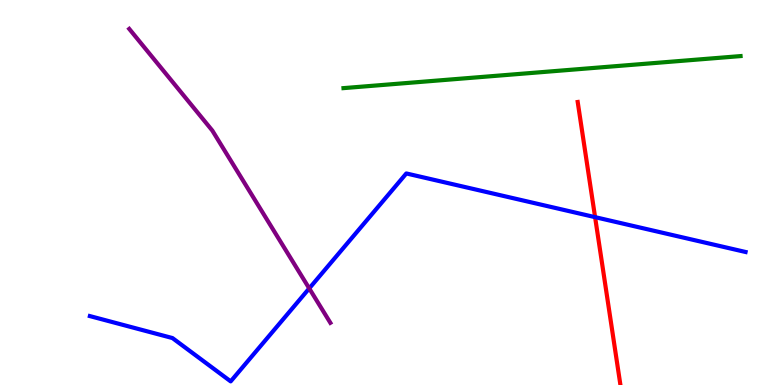[{'lines': ['blue', 'red'], 'intersections': [{'x': 7.68, 'y': 4.36}]}, {'lines': ['green', 'red'], 'intersections': []}, {'lines': ['purple', 'red'], 'intersections': []}, {'lines': ['blue', 'green'], 'intersections': []}, {'lines': ['blue', 'purple'], 'intersections': [{'x': 3.99, 'y': 2.51}]}, {'lines': ['green', 'purple'], 'intersections': []}]